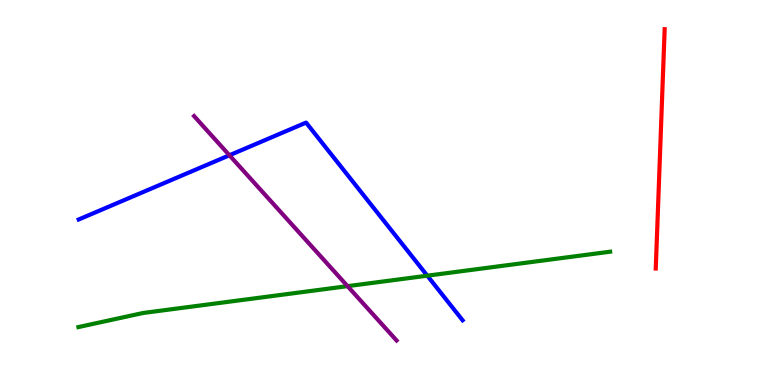[{'lines': ['blue', 'red'], 'intersections': []}, {'lines': ['green', 'red'], 'intersections': []}, {'lines': ['purple', 'red'], 'intersections': []}, {'lines': ['blue', 'green'], 'intersections': [{'x': 5.51, 'y': 2.84}]}, {'lines': ['blue', 'purple'], 'intersections': [{'x': 2.96, 'y': 5.97}]}, {'lines': ['green', 'purple'], 'intersections': [{'x': 4.48, 'y': 2.57}]}]